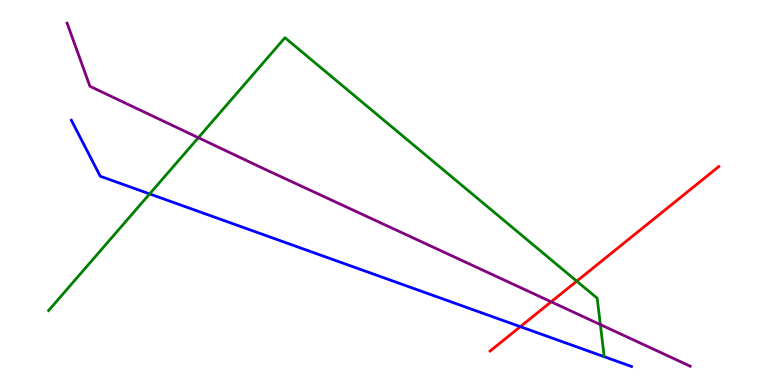[{'lines': ['blue', 'red'], 'intersections': [{'x': 6.71, 'y': 1.52}]}, {'lines': ['green', 'red'], 'intersections': [{'x': 7.44, 'y': 2.7}]}, {'lines': ['purple', 'red'], 'intersections': [{'x': 7.11, 'y': 2.16}]}, {'lines': ['blue', 'green'], 'intersections': [{'x': 1.93, 'y': 4.96}]}, {'lines': ['blue', 'purple'], 'intersections': []}, {'lines': ['green', 'purple'], 'intersections': [{'x': 2.56, 'y': 6.42}, {'x': 7.75, 'y': 1.57}]}]